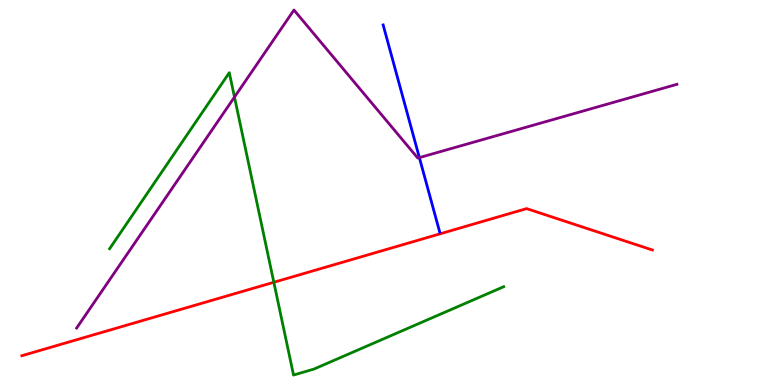[{'lines': ['blue', 'red'], 'intersections': []}, {'lines': ['green', 'red'], 'intersections': [{'x': 3.53, 'y': 2.67}]}, {'lines': ['purple', 'red'], 'intersections': []}, {'lines': ['blue', 'green'], 'intersections': []}, {'lines': ['blue', 'purple'], 'intersections': [{'x': 5.41, 'y': 5.91}]}, {'lines': ['green', 'purple'], 'intersections': [{'x': 3.03, 'y': 7.48}]}]